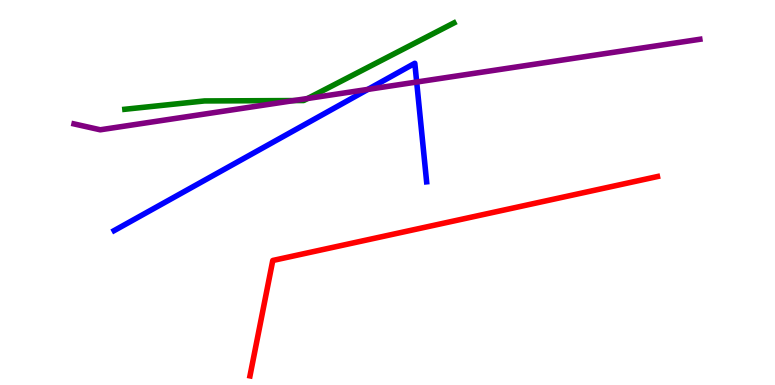[{'lines': ['blue', 'red'], 'intersections': []}, {'lines': ['green', 'red'], 'intersections': []}, {'lines': ['purple', 'red'], 'intersections': []}, {'lines': ['blue', 'green'], 'intersections': []}, {'lines': ['blue', 'purple'], 'intersections': [{'x': 4.75, 'y': 7.68}, {'x': 5.38, 'y': 7.87}]}, {'lines': ['green', 'purple'], 'intersections': [{'x': 3.79, 'y': 7.39}, {'x': 3.97, 'y': 7.44}]}]